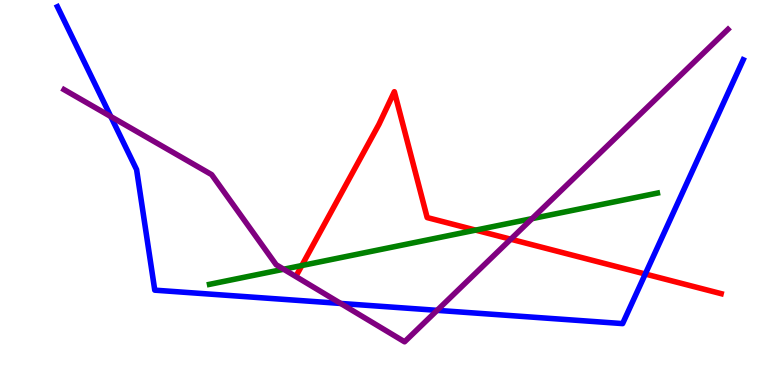[{'lines': ['blue', 'red'], 'intersections': [{'x': 8.33, 'y': 2.88}]}, {'lines': ['green', 'red'], 'intersections': [{'x': 3.89, 'y': 3.1}, {'x': 6.14, 'y': 4.02}]}, {'lines': ['purple', 'red'], 'intersections': [{'x': 6.59, 'y': 3.79}]}, {'lines': ['blue', 'green'], 'intersections': []}, {'lines': ['blue', 'purple'], 'intersections': [{'x': 1.43, 'y': 6.97}, {'x': 4.4, 'y': 2.12}, {'x': 5.64, 'y': 1.94}]}, {'lines': ['green', 'purple'], 'intersections': [{'x': 3.66, 'y': 3.01}, {'x': 6.87, 'y': 4.32}]}]